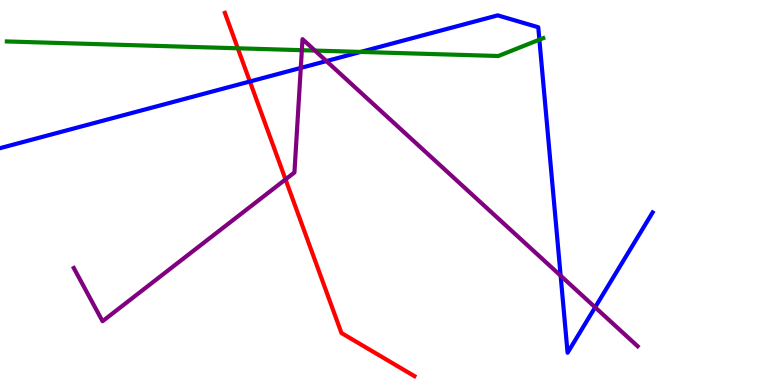[{'lines': ['blue', 'red'], 'intersections': [{'x': 3.22, 'y': 7.88}]}, {'lines': ['green', 'red'], 'intersections': [{'x': 3.07, 'y': 8.75}]}, {'lines': ['purple', 'red'], 'intersections': [{'x': 3.68, 'y': 5.34}]}, {'lines': ['blue', 'green'], 'intersections': [{'x': 4.65, 'y': 8.65}, {'x': 6.96, 'y': 8.97}]}, {'lines': ['blue', 'purple'], 'intersections': [{'x': 3.88, 'y': 8.24}, {'x': 4.21, 'y': 8.41}, {'x': 7.23, 'y': 2.84}, {'x': 7.68, 'y': 2.02}]}, {'lines': ['green', 'purple'], 'intersections': [{'x': 3.89, 'y': 8.7}, {'x': 4.06, 'y': 8.69}]}]